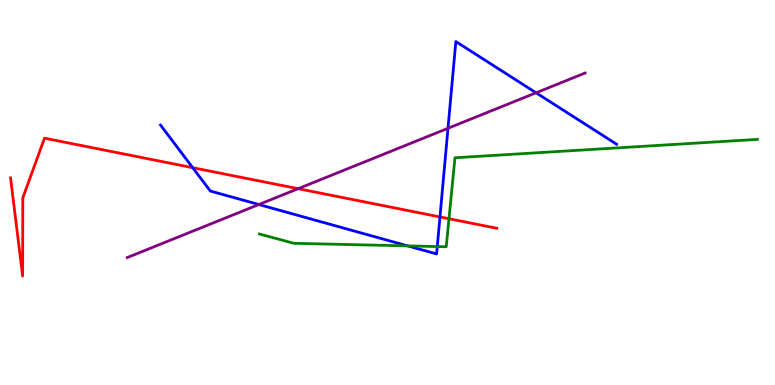[{'lines': ['blue', 'red'], 'intersections': [{'x': 2.49, 'y': 5.64}, {'x': 5.68, 'y': 4.37}]}, {'lines': ['green', 'red'], 'intersections': [{'x': 5.79, 'y': 4.32}]}, {'lines': ['purple', 'red'], 'intersections': [{'x': 3.85, 'y': 5.1}]}, {'lines': ['blue', 'green'], 'intersections': [{'x': 5.26, 'y': 3.61}, {'x': 5.64, 'y': 3.6}]}, {'lines': ['blue', 'purple'], 'intersections': [{'x': 3.34, 'y': 4.69}, {'x': 5.78, 'y': 6.67}, {'x': 6.92, 'y': 7.59}]}, {'lines': ['green', 'purple'], 'intersections': []}]